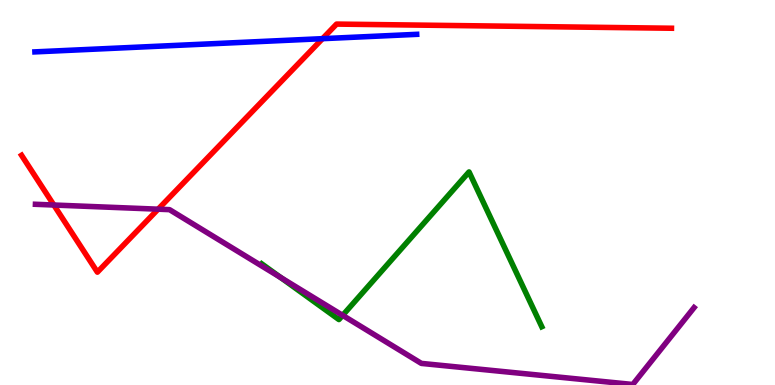[{'lines': ['blue', 'red'], 'intersections': [{'x': 4.16, 'y': 9.0}]}, {'lines': ['green', 'red'], 'intersections': []}, {'lines': ['purple', 'red'], 'intersections': [{'x': 0.694, 'y': 4.67}, {'x': 2.04, 'y': 4.57}]}, {'lines': ['blue', 'green'], 'intersections': []}, {'lines': ['blue', 'purple'], 'intersections': []}, {'lines': ['green', 'purple'], 'intersections': [{'x': 3.62, 'y': 2.79}, {'x': 4.42, 'y': 1.81}]}]